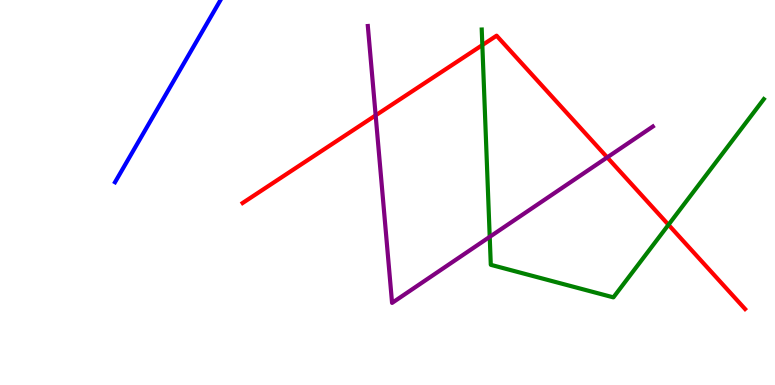[{'lines': ['blue', 'red'], 'intersections': []}, {'lines': ['green', 'red'], 'intersections': [{'x': 6.22, 'y': 8.83}, {'x': 8.63, 'y': 4.16}]}, {'lines': ['purple', 'red'], 'intersections': [{'x': 4.85, 'y': 7.0}, {'x': 7.84, 'y': 5.91}]}, {'lines': ['blue', 'green'], 'intersections': []}, {'lines': ['blue', 'purple'], 'intersections': []}, {'lines': ['green', 'purple'], 'intersections': [{'x': 6.32, 'y': 3.85}]}]